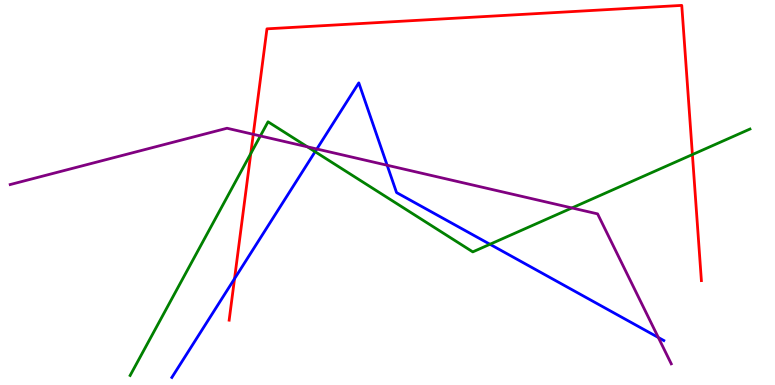[{'lines': ['blue', 'red'], 'intersections': [{'x': 3.03, 'y': 2.76}]}, {'lines': ['green', 'red'], 'intersections': [{'x': 3.24, 'y': 6.01}, {'x': 8.93, 'y': 5.99}]}, {'lines': ['purple', 'red'], 'intersections': [{'x': 3.27, 'y': 6.51}]}, {'lines': ['blue', 'green'], 'intersections': [{'x': 4.07, 'y': 6.06}, {'x': 6.32, 'y': 3.66}]}, {'lines': ['blue', 'purple'], 'intersections': [{'x': 4.09, 'y': 6.13}, {'x': 5.0, 'y': 5.71}, {'x': 8.49, 'y': 1.23}]}, {'lines': ['green', 'purple'], 'intersections': [{'x': 3.36, 'y': 6.47}, {'x': 3.97, 'y': 6.19}, {'x': 7.38, 'y': 4.6}]}]